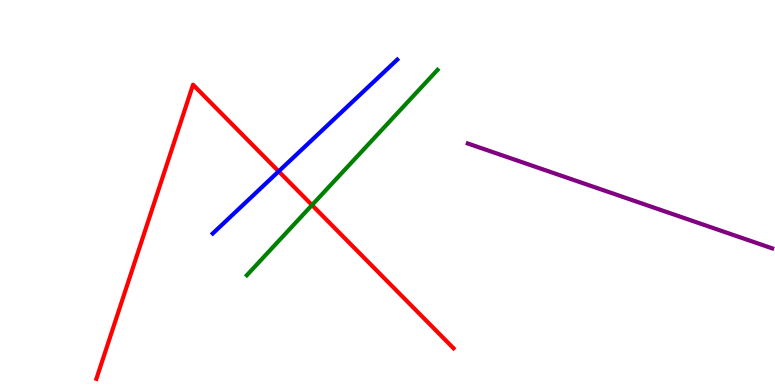[{'lines': ['blue', 'red'], 'intersections': [{'x': 3.6, 'y': 5.55}]}, {'lines': ['green', 'red'], 'intersections': [{'x': 4.03, 'y': 4.67}]}, {'lines': ['purple', 'red'], 'intersections': []}, {'lines': ['blue', 'green'], 'intersections': []}, {'lines': ['blue', 'purple'], 'intersections': []}, {'lines': ['green', 'purple'], 'intersections': []}]